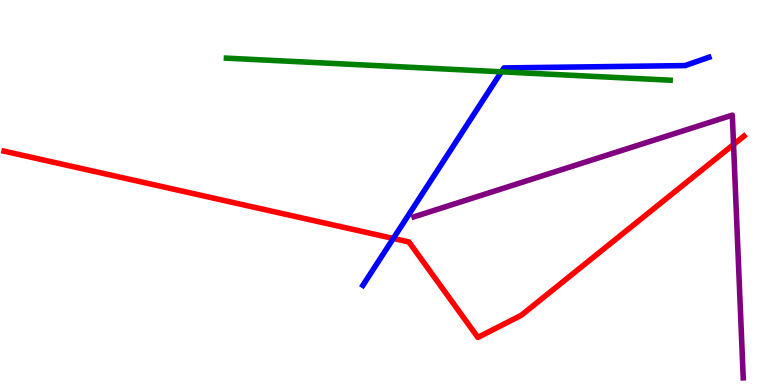[{'lines': ['blue', 'red'], 'intersections': [{'x': 5.07, 'y': 3.81}]}, {'lines': ['green', 'red'], 'intersections': []}, {'lines': ['purple', 'red'], 'intersections': [{'x': 9.46, 'y': 6.25}]}, {'lines': ['blue', 'green'], 'intersections': [{'x': 6.47, 'y': 8.13}]}, {'lines': ['blue', 'purple'], 'intersections': []}, {'lines': ['green', 'purple'], 'intersections': []}]